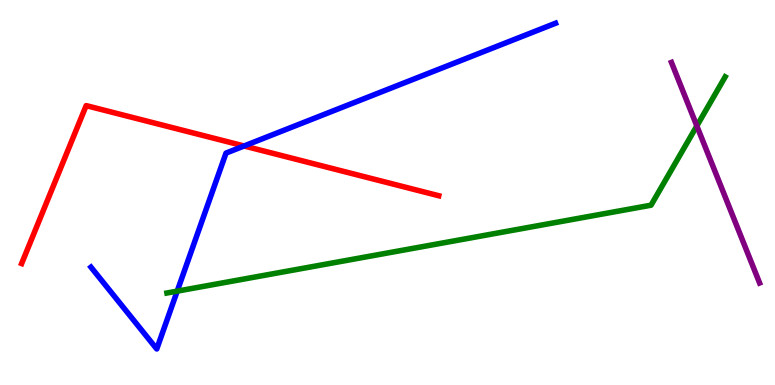[{'lines': ['blue', 'red'], 'intersections': [{'x': 3.15, 'y': 6.21}]}, {'lines': ['green', 'red'], 'intersections': []}, {'lines': ['purple', 'red'], 'intersections': []}, {'lines': ['blue', 'green'], 'intersections': [{'x': 2.29, 'y': 2.44}]}, {'lines': ['blue', 'purple'], 'intersections': []}, {'lines': ['green', 'purple'], 'intersections': [{'x': 8.99, 'y': 6.73}]}]